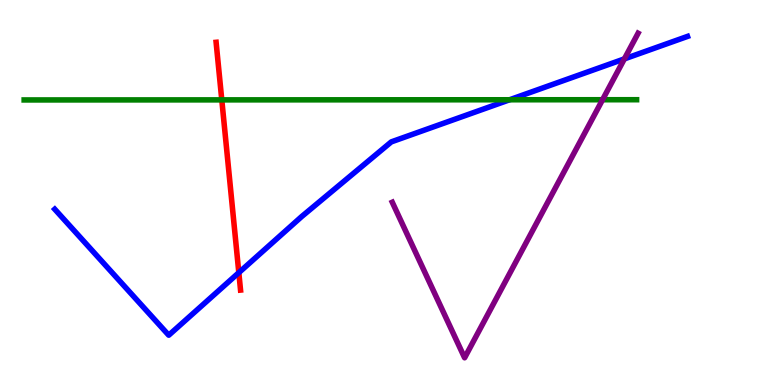[{'lines': ['blue', 'red'], 'intersections': [{'x': 3.08, 'y': 2.92}]}, {'lines': ['green', 'red'], 'intersections': [{'x': 2.86, 'y': 7.41}]}, {'lines': ['purple', 'red'], 'intersections': []}, {'lines': ['blue', 'green'], 'intersections': [{'x': 6.58, 'y': 7.41}]}, {'lines': ['blue', 'purple'], 'intersections': [{'x': 8.06, 'y': 8.47}]}, {'lines': ['green', 'purple'], 'intersections': [{'x': 7.77, 'y': 7.41}]}]